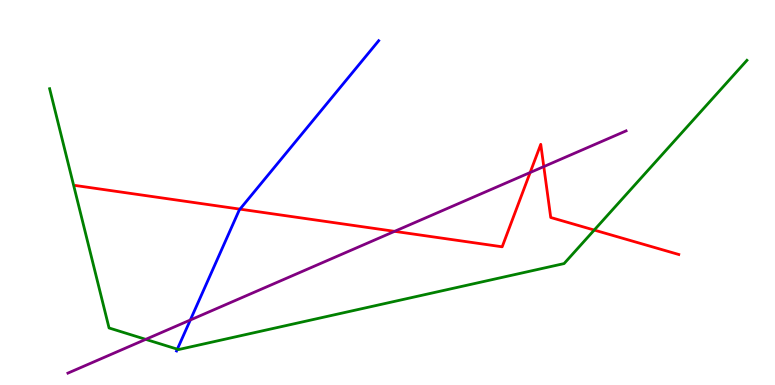[{'lines': ['blue', 'red'], 'intersections': [{'x': 3.1, 'y': 4.57}]}, {'lines': ['green', 'red'], 'intersections': [{'x': 7.67, 'y': 4.02}]}, {'lines': ['purple', 'red'], 'intersections': [{'x': 5.09, 'y': 3.99}, {'x': 6.84, 'y': 5.52}, {'x': 7.02, 'y': 5.67}]}, {'lines': ['blue', 'green'], 'intersections': [{'x': 2.29, 'y': 0.931}]}, {'lines': ['blue', 'purple'], 'intersections': [{'x': 2.46, 'y': 1.69}]}, {'lines': ['green', 'purple'], 'intersections': [{'x': 1.88, 'y': 1.19}]}]